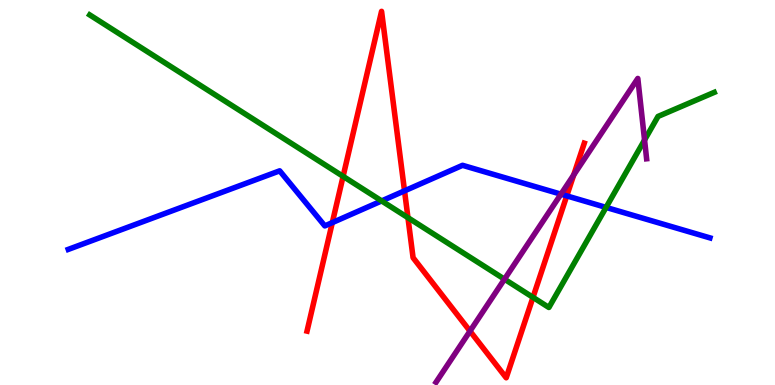[{'lines': ['blue', 'red'], 'intersections': [{'x': 4.29, 'y': 4.22}, {'x': 5.22, 'y': 5.04}, {'x': 7.31, 'y': 4.91}]}, {'lines': ['green', 'red'], 'intersections': [{'x': 4.43, 'y': 5.42}, {'x': 5.26, 'y': 4.35}, {'x': 6.88, 'y': 2.28}]}, {'lines': ['purple', 'red'], 'intersections': [{'x': 6.06, 'y': 1.4}, {'x': 7.4, 'y': 5.46}]}, {'lines': ['blue', 'green'], 'intersections': [{'x': 4.92, 'y': 4.78}, {'x': 7.82, 'y': 4.61}]}, {'lines': ['blue', 'purple'], 'intersections': [{'x': 7.24, 'y': 4.96}]}, {'lines': ['green', 'purple'], 'intersections': [{'x': 6.51, 'y': 2.75}, {'x': 8.32, 'y': 6.36}]}]